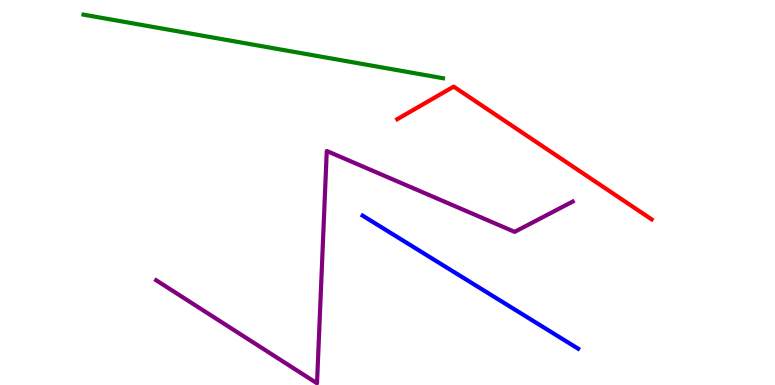[{'lines': ['blue', 'red'], 'intersections': []}, {'lines': ['green', 'red'], 'intersections': []}, {'lines': ['purple', 'red'], 'intersections': []}, {'lines': ['blue', 'green'], 'intersections': []}, {'lines': ['blue', 'purple'], 'intersections': []}, {'lines': ['green', 'purple'], 'intersections': []}]